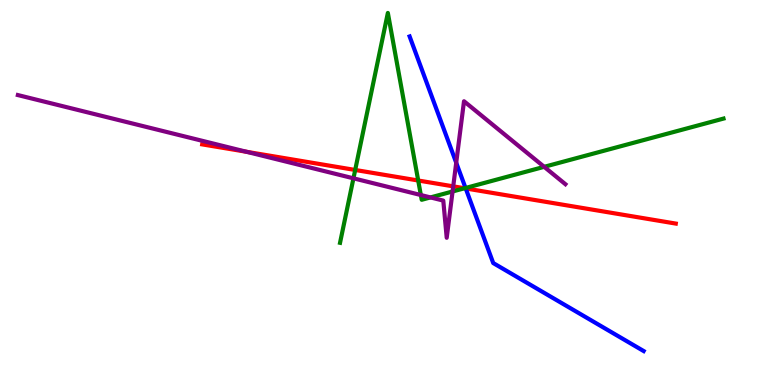[{'lines': ['blue', 'red'], 'intersections': [{'x': 6.01, 'y': 5.11}]}, {'lines': ['green', 'red'], 'intersections': [{'x': 4.58, 'y': 5.59}, {'x': 5.4, 'y': 5.31}, {'x': 5.99, 'y': 5.11}]}, {'lines': ['purple', 'red'], 'intersections': [{'x': 3.18, 'y': 6.06}, {'x': 5.85, 'y': 5.16}]}, {'lines': ['blue', 'green'], 'intersections': [{'x': 6.01, 'y': 5.12}]}, {'lines': ['blue', 'purple'], 'intersections': [{'x': 5.89, 'y': 5.77}]}, {'lines': ['green', 'purple'], 'intersections': [{'x': 4.56, 'y': 5.37}, {'x': 5.43, 'y': 4.93}, {'x': 5.55, 'y': 4.87}, {'x': 5.84, 'y': 5.03}, {'x': 7.02, 'y': 5.67}]}]